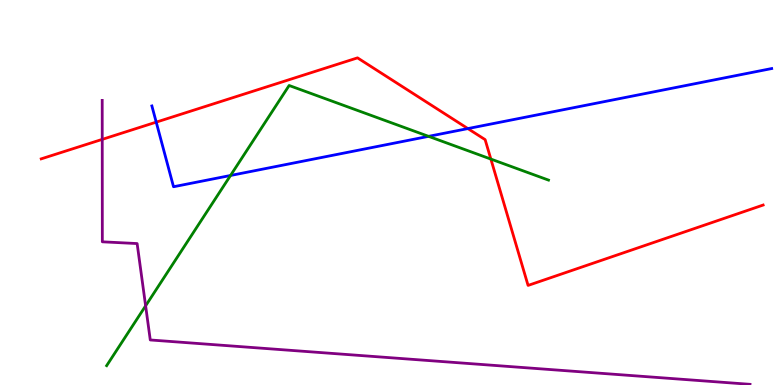[{'lines': ['blue', 'red'], 'intersections': [{'x': 2.02, 'y': 6.83}, {'x': 6.04, 'y': 6.66}]}, {'lines': ['green', 'red'], 'intersections': [{'x': 6.33, 'y': 5.87}]}, {'lines': ['purple', 'red'], 'intersections': [{'x': 1.32, 'y': 6.38}]}, {'lines': ['blue', 'green'], 'intersections': [{'x': 2.97, 'y': 5.44}, {'x': 5.53, 'y': 6.46}]}, {'lines': ['blue', 'purple'], 'intersections': []}, {'lines': ['green', 'purple'], 'intersections': [{'x': 1.88, 'y': 2.06}]}]